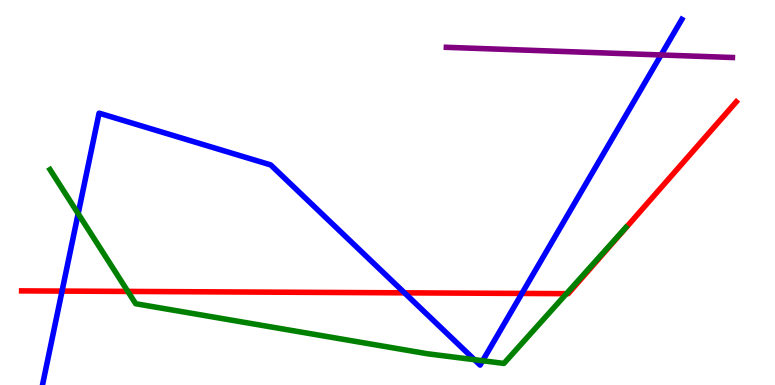[{'lines': ['blue', 'red'], 'intersections': [{'x': 0.8, 'y': 2.44}, {'x': 5.22, 'y': 2.39}, {'x': 6.73, 'y': 2.38}]}, {'lines': ['green', 'red'], 'intersections': [{'x': 1.65, 'y': 2.43}, {'x': 7.31, 'y': 2.37}]}, {'lines': ['purple', 'red'], 'intersections': []}, {'lines': ['blue', 'green'], 'intersections': [{'x': 1.01, 'y': 4.45}, {'x': 6.12, 'y': 0.657}, {'x': 6.23, 'y': 0.63}]}, {'lines': ['blue', 'purple'], 'intersections': [{'x': 8.53, 'y': 8.57}]}, {'lines': ['green', 'purple'], 'intersections': []}]